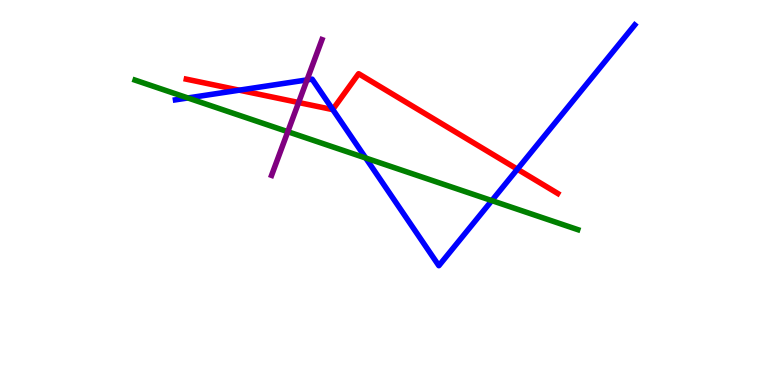[{'lines': ['blue', 'red'], 'intersections': [{'x': 3.09, 'y': 7.66}, {'x': 4.29, 'y': 7.16}, {'x': 6.68, 'y': 5.61}]}, {'lines': ['green', 'red'], 'intersections': []}, {'lines': ['purple', 'red'], 'intersections': [{'x': 3.85, 'y': 7.34}]}, {'lines': ['blue', 'green'], 'intersections': [{'x': 2.42, 'y': 7.46}, {'x': 4.72, 'y': 5.9}, {'x': 6.35, 'y': 4.79}]}, {'lines': ['blue', 'purple'], 'intersections': [{'x': 3.96, 'y': 7.92}]}, {'lines': ['green', 'purple'], 'intersections': [{'x': 3.71, 'y': 6.58}]}]